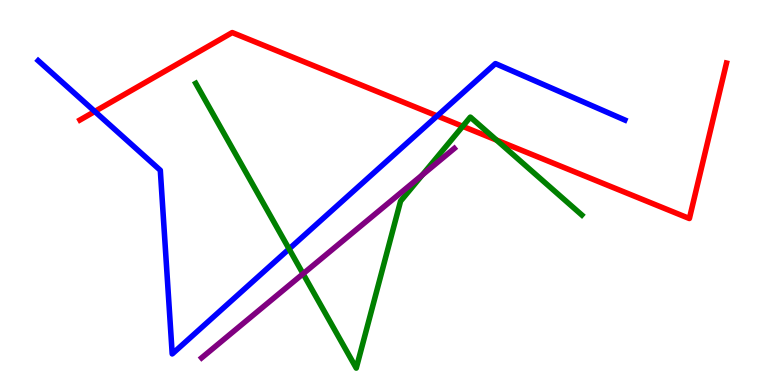[{'lines': ['blue', 'red'], 'intersections': [{'x': 1.22, 'y': 7.1}, {'x': 5.64, 'y': 6.99}]}, {'lines': ['green', 'red'], 'intersections': [{'x': 5.97, 'y': 6.72}, {'x': 6.41, 'y': 6.36}]}, {'lines': ['purple', 'red'], 'intersections': []}, {'lines': ['blue', 'green'], 'intersections': [{'x': 3.73, 'y': 3.53}]}, {'lines': ['blue', 'purple'], 'intersections': []}, {'lines': ['green', 'purple'], 'intersections': [{'x': 3.91, 'y': 2.89}, {'x': 5.45, 'y': 5.46}]}]